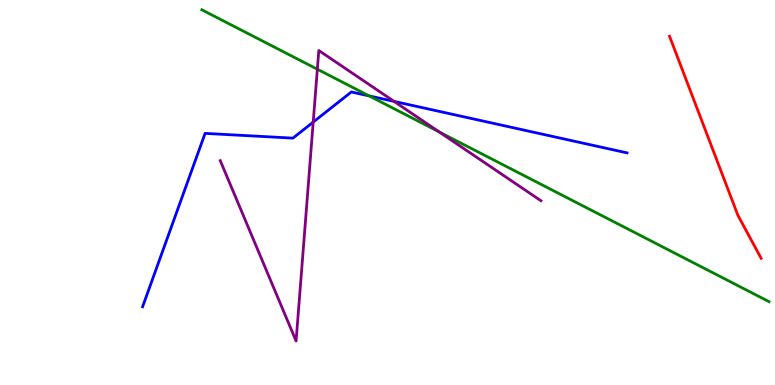[{'lines': ['blue', 'red'], 'intersections': []}, {'lines': ['green', 'red'], 'intersections': []}, {'lines': ['purple', 'red'], 'intersections': []}, {'lines': ['blue', 'green'], 'intersections': [{'x': 4.76, 'y': 7.51}]}, {'lines': ['blue', 'purple'], 'intersections': [{'x': 4.04, 'y': 6.83}, {'x': 5.08, 'y': 7.37}]}, {'lines': ['green', 'purple'], 'intersections': [{'x': 4.09, 'y': 8.2}, {'x': 5.67, 'y': 6.57}]}]